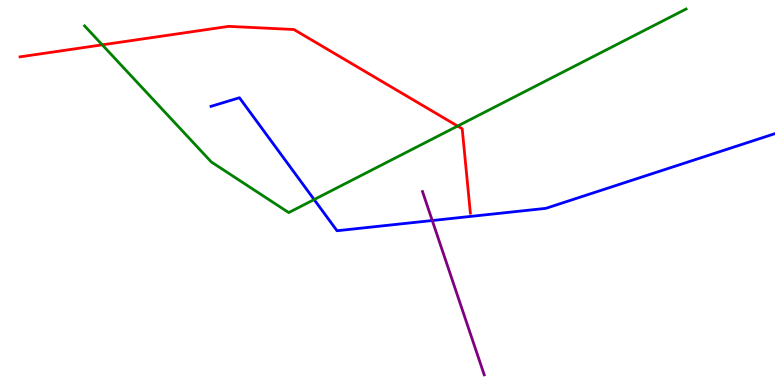[{'lines': ['blue', 'red'], 'intersections': []}, {'lines': ['green', 'red'], 'intersections': [{'x': 1.32, 'y': 8.84}, {'x': 5.9, 'y': 6.73}]}, {'lines': ['purple', 'red'], 'intersections': []}, {'lines': ['blue', 'green'], 'intersections': [{'x': 4.05, 'y': 4.82}]}, {'lines': ['blue', 'purple'], 'intersections': [{'x': 5.58, 'y': 4.27}]}, {'lines': ['green', 'purple'], 'intersections': []}]